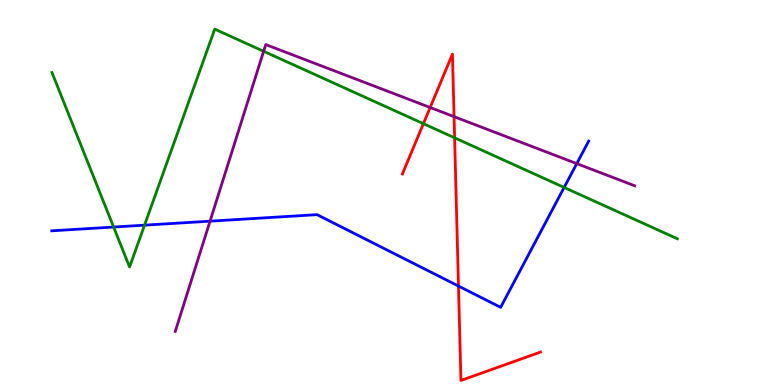[{'lines': ['blue', 'red'], 'intersections': [{'x': 5.92, 'y': 2.57}]}, {'lines': ['green', 'red'], 'intersections': [{'x': 5.46, 'y': 6.79}, {'x': 5.87, 'y': 6.42}]}, {'lines': ['purple', 'red'], 'intersections': [{'x': 5.55, 'y': 7.21}, {'x': 5.86, 'y': 6.97}]}, {'lines': ['blue', 'green'], 'intersections': [{'x': 1.47, 'y': 4.1}, {'x': 1.87, 'y': 4.15}, {'x': 7.28, 'y': 5.13}]}, {'lines': ['blue', 'purple'], 'intersections': [{'x': 2.71, 'y': 4.26}, {'x': 7.44, 'y': 5.75}]}, {'lines': ['green', 'purple'], 'intersections': [{'x': 3.4, 'y': 8.67}]}]